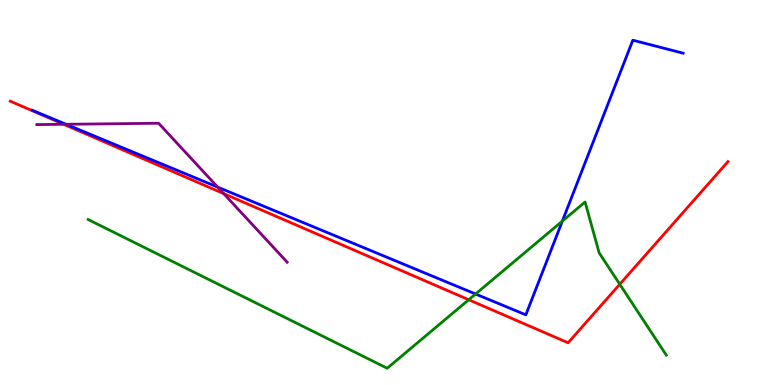[{'lines': ['blue', 'red'], 'intersections': []}, {'lines': ['green', 'red'], 'intersections': [{'x': 6.05, 'y': 2.21}, {'x': 8.0, 'y': 2.62}]}, {'lines': ['purple', 'red'], 'intersections': [{'x': 0.821, 'y': 6.77}, {'x': 2.89, 'y': 4.97}]}, {'lines': ['blue', 'green'], 'intersections': [{'x': 6.14, 'y': 2.36}, {'x': 7.26, 'y': 4.26}]}, {'lines': ['blue', 'purple'], 'intersections': [{'x': 0.852, 'y': 6.77}, {'x': 2.81, 'y': 5.14}]}, {'lines': ['green', 'purple'], 'intersections': []}]